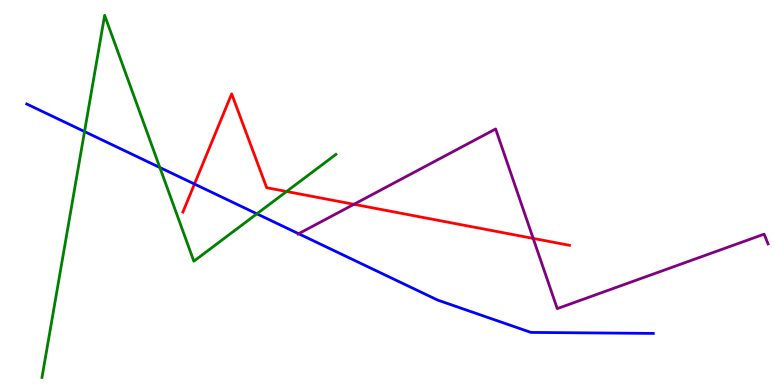[{'lines': ['blue', 'red'], 'intersections': [{'x': 2.51, 'y': 5.22}]}, {'lines': ['green', 'red'], 'intersections': [{'x': 3.7, 'y': 5.03}]}, {'lines': ['purple', 'red'], 'intersections': [{'x': 4.57, 'y': 4.69}, {'x': 6.88, 'y': 3.81}]}, {'lines': ['blue', 'green'], 'intersections': [{'x': 1.09, 'y': 6.58}, {'x': 2.06, 'y': 5.65}, {'x': 3.31, 'y': 4.45}]}, {'lines': ['blue', 'purple'], 'intersections': [{'x': 3.85, 'y': 3.93}]}, {'lines': ['green', 'purple'], 'intersections': []}]